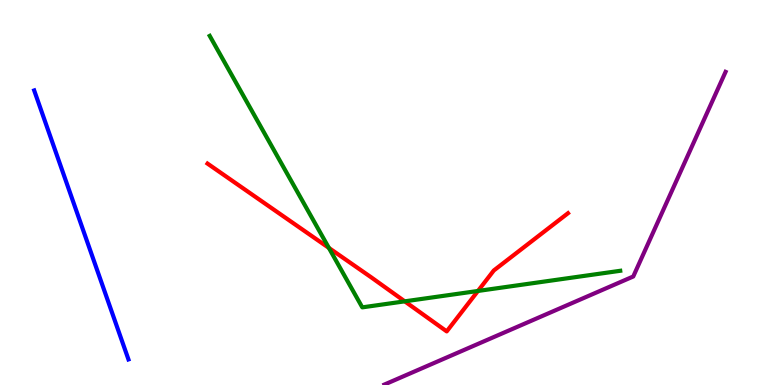[{'lines': ['blue', 'red'], 'intersections': []}, {'lines': ['green', 'red'], 'intersections': [{'x': 4.24, 'y': 3.56}, {'x': 5.22, 'y': 2.17}, {'x': 6.17, 'y': 2.44}]}, {'lines': ['purple', 'red'], 'intersections': []}, {'lines': ['blue', 'green'], 'intersections': []}, {'lines': ['blue', 'purple'], 'intersections': []}, {'lines': ['green', 'purple'], 'intersections': []}]